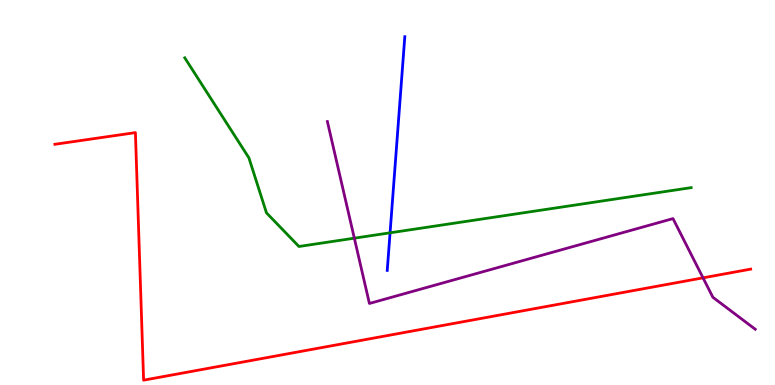[{'lines': ['blue', 'red'], 'intersections': []}, {'lines': ['green', 'red'], 'intersections': []}, {'lines': ['purple', 'red'], 'intersections': [{'x': 9.07, 'y': 2.78}]}, {'lines': ['blue', 'green'], 'intersections': [{'x': 5.03, 'y': 3.95}]}, {'lines': ['blue', 'purple'], 'intersections': []}, {'lines': ['green', 'purple'], 'intersections': [{'x': 4.57, 'y': 3.81}]}]